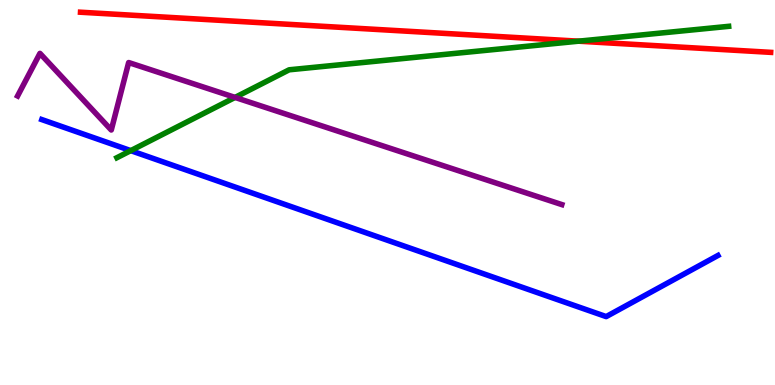[{'lines': ['blue', 'red'], 'intersections': []}, {'lines': ['green', 'red'], 'intersections': [{'x': 7.46, 'y': 8.93}]}, {'lines': ['purple', 'red'], 'intersections': []}, {'lines': ['blue', 'green'], 'intersections': [{'x': 1.69, 'y': 6.09}]}, {'lines': ['blue', 'purple'], 'intersections': []}, {'lines': ['green', 'purple'], 'intersections': [{'x': 3.03, 'y': 7.47}]}]